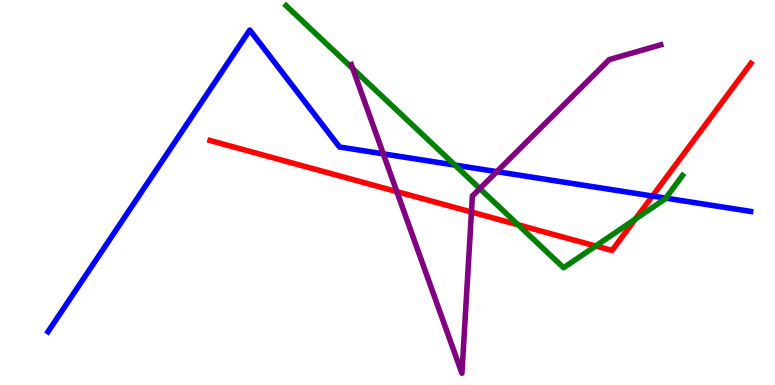[{'lines': ['blue', 'red'], 'intersections': [{'x': 8.42, 'y': 4.91}]}, {'lines': ['green', 'red'], 'intersections': [{'x': 6.69, 'y': 4.16}, {'x': 7.69, 'y': 3.61}, {'x': 8.2, 'y': 4.31}]}, {'lines': ['purple', 'red'], 'intersections': [{'x': 5.12, 'y': 5.02}, {'x': 6.08, 'y': 4.49}]}, {'lines': ['blue', 'green'], 'intersections': [{'x': 5.87, 'y': 5.71}, {'x': 8.59, 'y': 4.85}]}, {'lines': ['blue', 'purple'], 'intersections': [{'x': 4.95, 'y': 6.0}, {'x': 6.41, 'y': 5.54}]}, {'lines': ['green', 'purple'], 'intersections': [{'x': 4.55, 'y': 8.22}, {'x': 6.19, 'y': 5.1}]}]